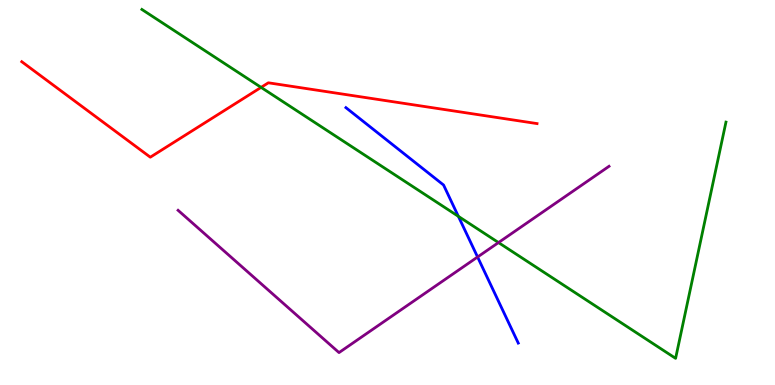[{'lines': ['blue', 'red'], 'intersections': []}, {'lines': ['green', 'red'], 'intersections': [{'x': 3.37, 'y': 7.73}]}, {'lines': ['purple', 'red'], 'intersections': []}, {'lines': ['blue', 'green'], 'intersections': [{'x': 5.91, 'y': 4.38}]}, {'lines': ['blue', 'purple'], 'intersections': [{'x': 6.16, 'y': 3.32}]}, {'lines': ['green', 'purple'], 'intersections': [{'x': 6.43, 'y': 3.7}]}]